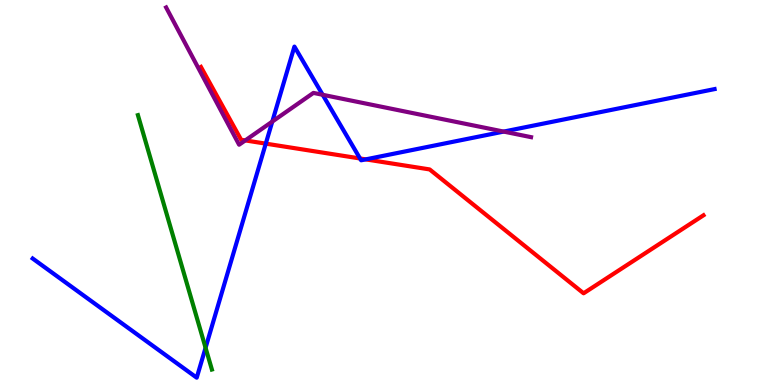[{'lines': ['blue', 'red'], 'intersections': [{'x': 3.43, 'y': 6.27}, {'x': 4.65, 'y': 5.88}, {'x': 4.72, 'y': 5.86}]}, {'lines': ['green', 'red'], 'intersections': []}, {'lines': ['purple', 'red'], 'intersections': [{'x': 3.16, 'y': 6.35}]}, {'lines': ['blue', 'green'], 'intersections': [{'x': 2.65, 'y': 0.967}]}, {'lines': ['blue', 'purple'], 'intersections': [{'x': 3.51, 'y': 6.84}, {'x': 4.16, 'y': 7.54}, {'x': 6.5, 'y': 6.58}]}, {'lines': ['green', 'purple'], 'intersections': []}]